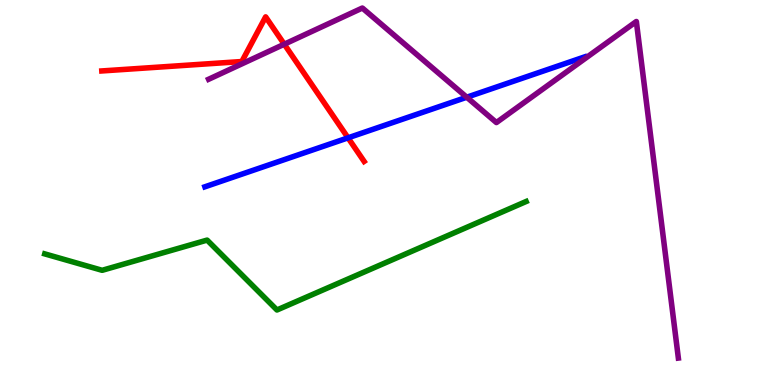[{'lines': ['blue', 'red'], 'intersections': [{'x': 4.49, 'y': 6.42}]}, {'lines': ['green', 'red'], 'intersections': []}, {'lines': ['purple', 'red'], 'intersections': [{'x': 3.67, 'y': 8.85}]}, {'lines': ['blue', 'green'], 'intersections': []}, {'lines': ['blue', 'purple'], 'intersections': [{'x': 6.02, 'y': 7.47}]}, {'lines': ['green', 'purple'], 'intersections': []}]